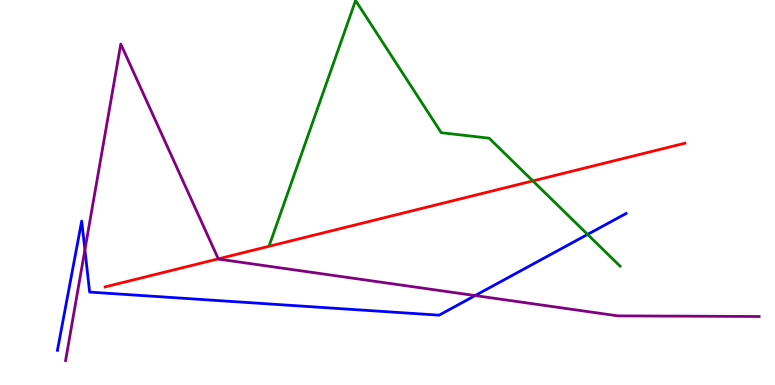[{'lines': ['blue', 'red'], 'intersections': []}, {'lines': ['green', 'red'], 'intersections': [{'x': 6.88, 'y': 5.3}]}, {'lines': ['purple', 'red'], 'intersections': [{'x': 2.82, 'y': 3.28}]}, {'lines': ['blue', 'green'], 'intersections': [{'x': 7.58, 'y': 3.91}]}, {'lines': ['blue', 'purple'], 'intersections': [{'x': 1.1, 'y': 3.51}, {'x': 6.13, 'y': 2.32}]}, {'lines': ['green', 'purple'], 'intersections': []}]